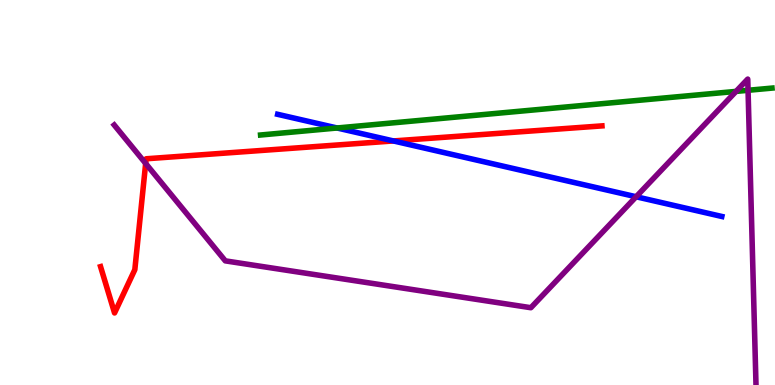[{'lines': ['blue', 'red'], 'intersections': [{'x': 5.08, 'y': 6.34}]}, {'lines': ['green', 'red'], 'intersections': []}, {'lines': ['purple', 'red'], 'intersections': [{'x': 1.88, 'y': 5.75}]}, {'lines': ['blue', 'green'], 'intersections': [{'x': 4.35, 'y': 6.68}]}, {'lines': ['blue', 'purple'], 'intersections': [{'x': 8.21, 'y': 4.89}]}, {'lines': ['green', 'purple'], 'intersections': [{'x': 9.5, 'y': 7.63}, {'x': 9.65, 'y': 7.65}]}]